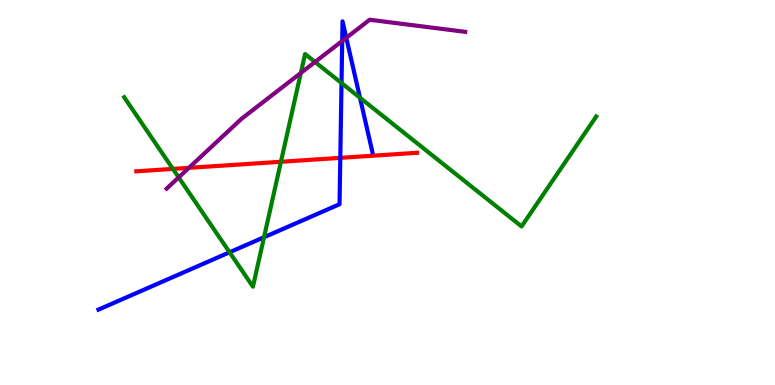[{'lines': ['blue', 'red'], 'intersections': [{'x': 4.39, 'y': 5.9}]}, {'lines': ['green', 'red'], 'intersections': [{'x': 2.23, 'y': 5.61}, {'x': 3.62, 'y': 5.8}]}, {'lines': ['purple', 'red'], 'intersections': [{'x': 2.44, 'y': 5.64}]}, {'lines': ['blue', 'green'], 'intersections': [{'x': 2.96, 'y': 3.45}, {'x': 3.41, 'y': 3.84}, {'x': 4.41, 'y': 7.84}, {'x': 4.64, 'y': 7.46}]}, {'lines': ['blue', 'purple'], 'intersections': [{'x': 4.42, 'y': 8.94}, {'x': 4.47, 'y': 9.02}]}, {'lines': ['green', 'purple'], 'intersections': [{'x': 2.31, 'y': 5.39}, {'x': 3.88, 'y': 8.1}, {'x': 4.07, 'y': 8.39}]}]